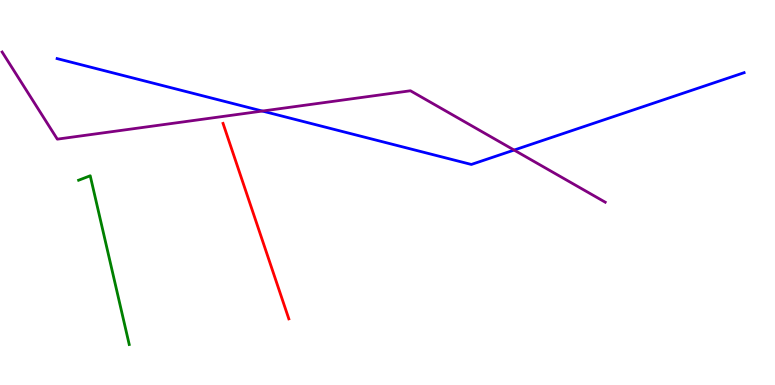[{'lines': ['blue', 'red'], 'intersections': []}, {'lines': ['green', 'red'], 'intersections': []}, {'lines': ['purple', 'red'], 'intersections': []}, {'lines': ['blue', 'green'], 'intersections': []}, {'lines': ['blue', 'purple'], 'intersections': [{'x': 3.39, 'y': 7.12}, {'x': 6.63, 'y': 6.1}]}, {'lines': ['green', 'purple'], 'intersections': []}]